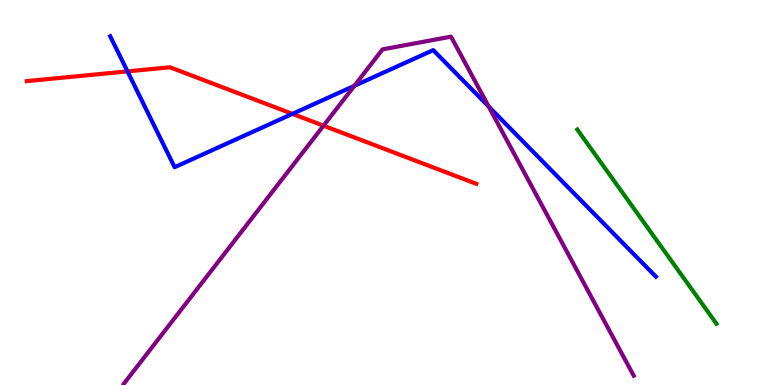[{'lines': ['blue', 'red'], 'intersections': [{'x': 1.64, 'y': 8.15}, {'x': 3.77, 'y': 7.04}]}, {'lines': ['green', 'red'], 'intersections': []}, {'lines': ['purple', 'red'], 'intersections': [{'x': 4.17, 'y': 6.74}]}, {'lines': ['blue', 'green'], 'intersections': []}, {'lines': ['blue', 'purple'], 'intersections': [{'x': 4.57, 'y': 7.77}, {'x': 6.31, 'y': 7.23}]}, {'lines': ['green', 'purple'], 'intersections': []}]